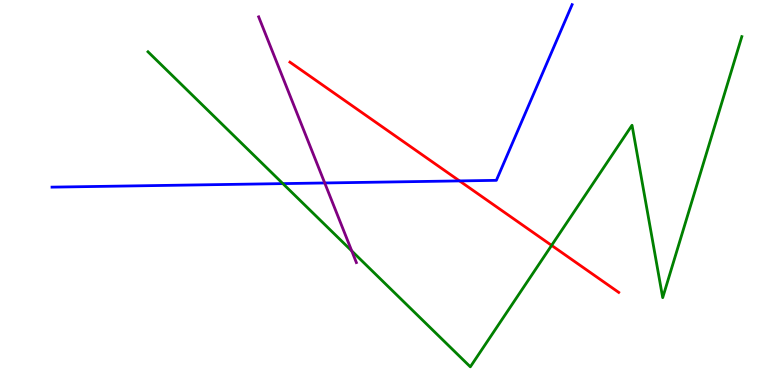[{'lines': ['blue', 'red'], 'intersections': [{'x': 5.93, 'y': 5.3}]}, {'lines': ['green', 'red'], 'intersections': [{'x': 7.12, 'y': 3.63}]}, {'lines': ['purple', 'red'], 'intersections': []}, {'lines': ['blue', 'green'], 'intersections': [{'x': 3.65, 'y': 5.23}]}, {'lines': ['blue', 'purple'], 'intersections': [{'x': 4.19, 'y': 5.25}]}, {'lines': ['green', 'purple'], 'intersections': [{'x': 4.54, 'y': 3.48}]}]